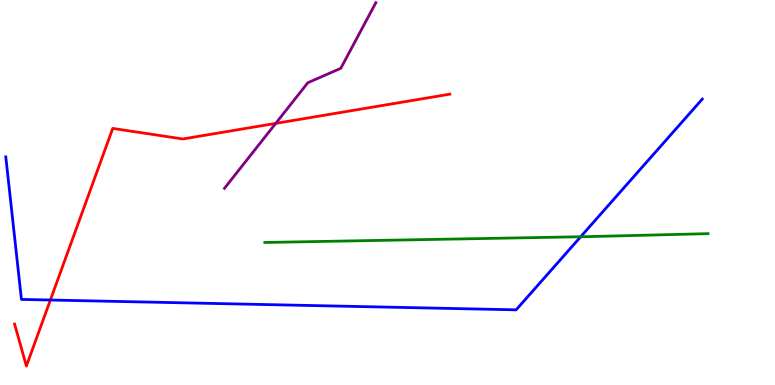[{'lines': ['blue', 'red'], 'intersections': [{'x': 0.65, 'y': 2.21}]}, {'lines': ['green', 'red'], 'intersections': []}, {'lines': ['purple', 'red'], 'intersections': [{'x': 3.56, 'y': 6.8}]}, {'lines': ['blue', 'green'], 'intersections': [{'x': 7.49, 'y': 3.85}]}, {'lines': ['blue', 'purple'], 'intersections': []}, {'lines': ['green', 'purple'], 'intersections': []}]